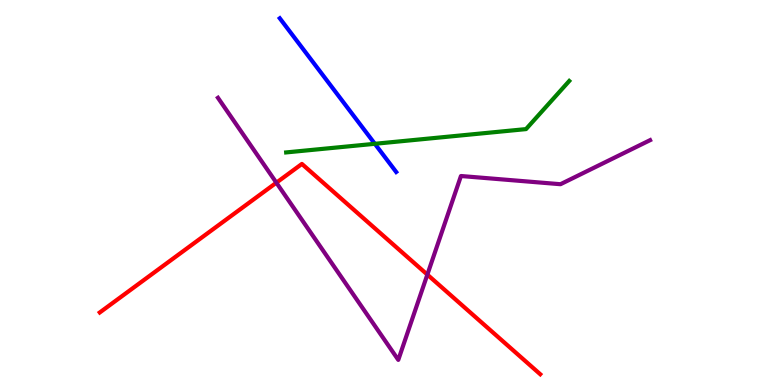[{'lines': ['blue', 'red'], 'intersections': []}, {'lines': ['green', 'red'], 'intersections': []}, {'lines': ['purple', 'red'], 'intersections': [{'x': 3.57, 'y': 5.25}, {'x': 5.51, 'y': 2.87}]}, {'lines': ['blue', 'green'], 'intersections': [{'x': 4.84, 'y': 6.26}]}, {'lines': ['blue', 'purple'], 'intersections': []}, {'lines': ['green', 'purple'], 'intersections': []}]